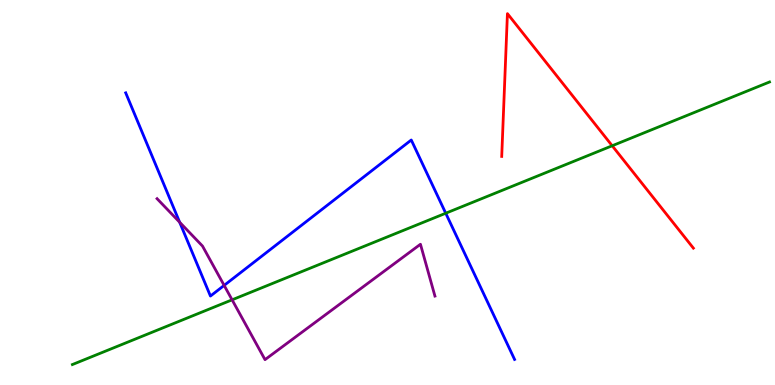[{'lines': ['blue', 'red'], 'intersections': []}, {'lines': ['green', 'red'], 'intersections': [{'x': 7.9, 'y': 6.21}]}, {'lines': ['purple', 'red'], 'intersections': []}, {'lines': ['blue', 'green'], 'intersections': [{'x': 5.75, 'y': 4.46}]}, {'lines': ['blue', 'purple'], 'intersections': [{'x': 2.32, 'y': 4.23}, {'x': 2.89, 'y': 2.59}]}, {'lines': ['green', 'purple'], 'intersections': [{'x': 2.99, 'y': 2.21}]}]